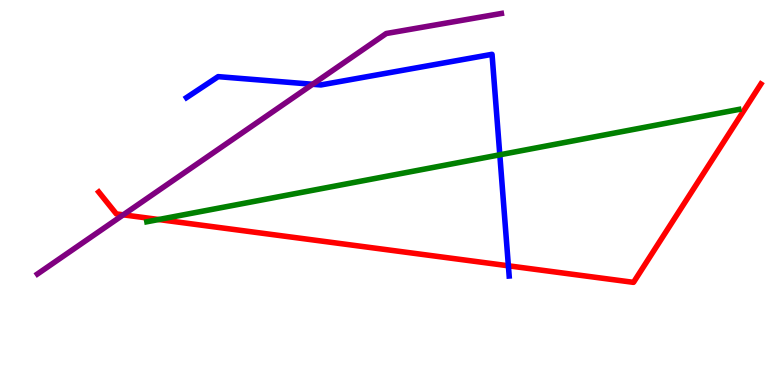[{'lines': ['blue', 'red'], 'intersections': [{'x': 6.56, 'y': 3.1}]}, {'lines': ['green', 'red'], 'intersections': [{'x': 2.05, 'y': 4.3}]}, {'lines': ['purple', 'red'], 'intersections': [{'x': 1.59, 'y': 4.42}]}, {'lines': ['blue', 'green'], 'intersections': [{'x': 6.45, 'y': 5.98}]}, {'lines': ['blue', 'purple'], 'intersections': [{'x': 4.03, 'y': 7.81}]}, {'lines': ['green', 'purple'], 'intersections': []}]